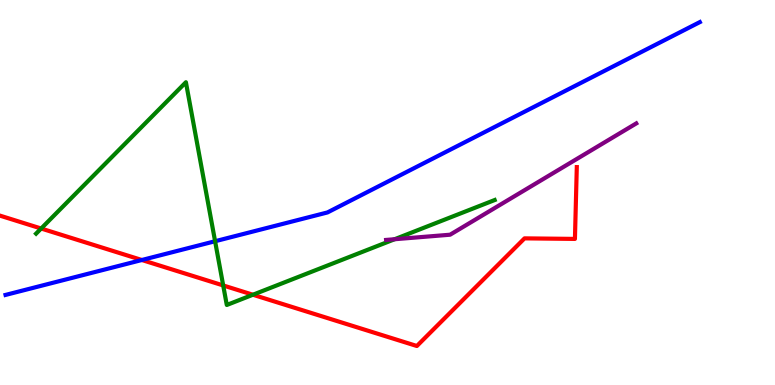[{'lines': ['blue', 'red'], 'intersections': [{'x': 1.83, 'y': 3.25}]}, {'lines': ['green', 'red'], 'intersections': [{'x': 0.531, 'y': 4.06}, {'x': 2.88, 'y': 2.59}, {'x': 3.26, 'y': 2.34}]}, {'lines': ['purple', 'red'], 'intersections': []}, {'lines': ['blue', 'green'], 'intersections': [{'x': 2.78, 'y': 3.73}]}, {'lines': ['blue', 'purple'], 'intersections': []}, {'lines': ['green', 'purple'], 'intersections': [{'x': 5.09, 'y': 3.79}]}]